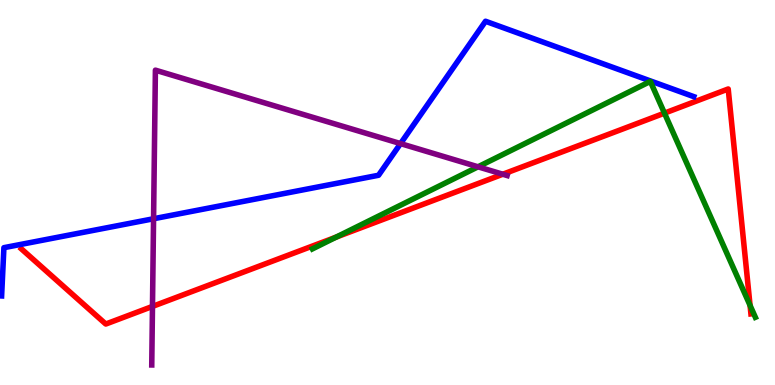[{'lines': ['blue', 'red'], 'intersections': []}, {'lines': ['green', 'red'], 'intersections': [{'x': 4.34, 'y': 3.84}, {'x': 8.57, 'y': 7.06}, {'x': 9.68, 'y': 2.07}]}, {'lines': ['purple', 'red'], 'intersections': [{'x': 1.97, 'y': 2.04}, {'x': 6.49, 'y': 5.47}]}, {'lines': ['blue', 'green'], 'intersections': []}, {'lines': ['blue', 'purple'], 'intersections': [{'x': 1.98, 'y': 4.32}, {'x': 5.17, 'y': 6.27}]}, {'lines': ['green', 'purple'], 'intersections': [{'x': 6.17, 'y': 5.67}]}]